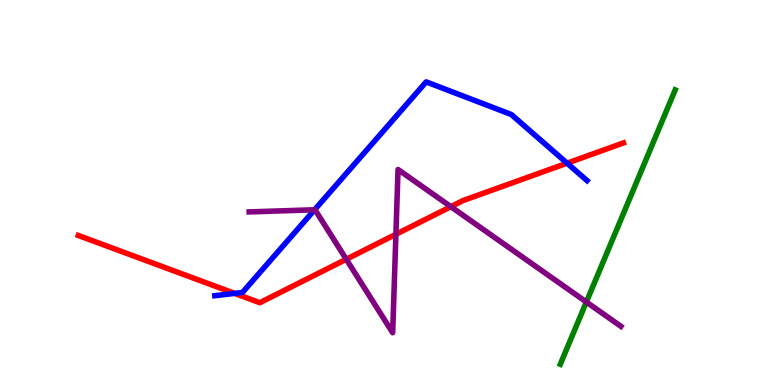[{'lines': ['blue', 'red'], 'intersections': [{'x': 3.03, 'y': 2.38}, {'x': 7.32, 'y': 5.76}]}, {'lines': ['green', 'red'], 'intersections': []}, {'lines': ['purple', 'red'], 'intersections': [{'x': 4.47, 'y': 3.27}, {'x': 5.11, 'y': 3.91}, {'x': 5.82, 'y': 4.63}]}, {'lines': ['blue', 'green'], 'intersections': []}, {'lines': ['blue', 'purple'], 'intersections': [{'x': 4.06, 'y': 4.55}]}, {'lines': ['green', 'purple'], 'intersections': [{'x': 7.57, 'y': 2.16}]}]